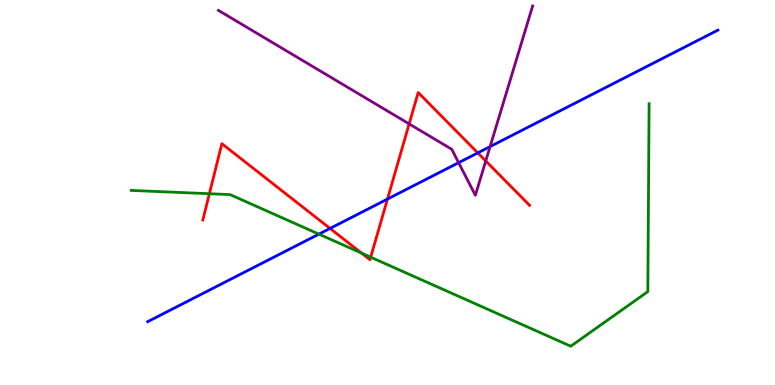[{'lines': ['blue', 'red'], 'intersections': [{'x': 4.26, 'y': 4.07}, {'x': 5.0, 'y': 4.83}, {'x': 6.17, 'y': 6.03}]}, {'lines': ['green', 'red'], 'intersections': [{'x': 2.7, 'y': 4.97}, {'x': 4.67, 'y': 3.43}, {'x': 4.78, 'y': 3.32}]}, {'lines': ['purple', 'red'], 'intersections': [{'x': 5.28, 'y': 6.78}, {'x': 6.27, 'y': 5.82}]}, {'lines': ['blue', 'green'], 'intersections': [{'x': 4.11, 'y': 3.92}]}, {'lines': ['blue', 'purple'], 'intersections': [{'x': 5.92, 'y': 5.77}, {'x': 6.32, 'y': 6.19}]}, {'lines': ['green', 'purple'], 'intersections': []}]